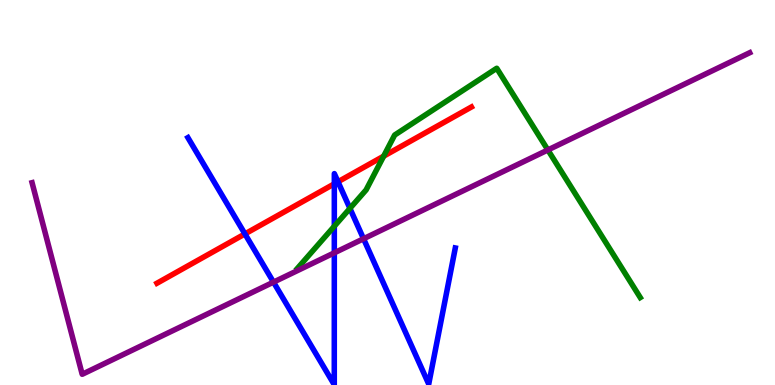[{'lines': ['blue', 'red'], 'intersections': [{'x': 3.16, 'y': 3.92}, {'x': 4.31, 'y': 5.23}, {'x': 4.36, 'y': 5.28}]}, {'lines': ['green', 'red'], 'intersections': [{'x': 4.95, 'y': 5.94}]}, {'lines': ['purple', 'red'], 'intersections': []}, {'lines': ['blue', 'green'], 'intersections': [{'x': 4.31, 'y': 4.12}, {'x': 4.52, 'y': 4.59}]}, {'lines': ['blue', 'purple'], 'intersections': [{'x': 3.53, 'y': 2.67}, {'x': 4.31, 'y': 3.43}, {'x': 4.69, 'y': 3.8}]}, {'lines': ['green', 'purple'], 'intersections': [{'x': 7.07, 'y': 6.1}]}]